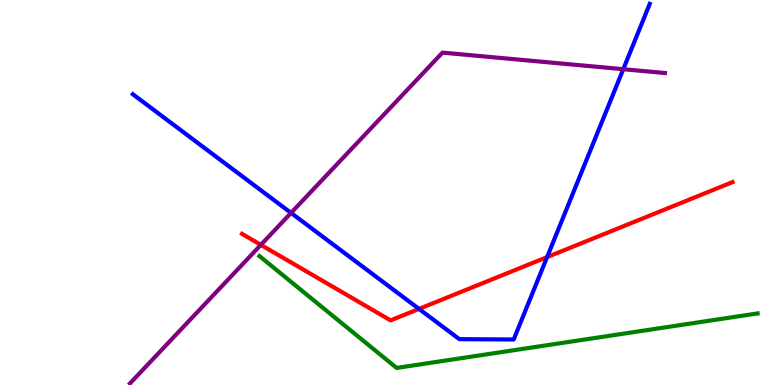[{'lines': ['blue', 'red'], 'intersections': [{'x': 5.41, 'y': 1.98}, {'x': 7.06, 'y': 3.32}]}, {'lines': ['green', 'red'], 'intersections': []}, {'lines': ['purple', 'red'], 'intersections': [{'x': 3.37, 'y': 3.64}]}, {'lines': ['blue', 'green'], 'intersections': []}, {'lines': ['blue', 'purple'], 'intersections': [{'x': 3.76, 'y': 4.47}, {'x': 8.04, 'y': 8.2}]}, {'lines': ['green', 'purple'], 'intersections': []}]